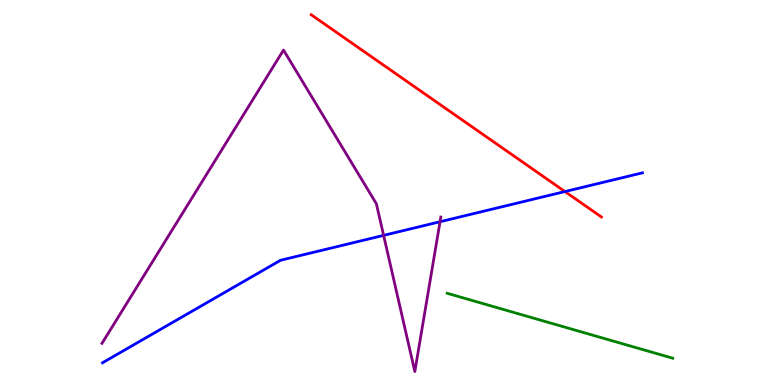[{'lines': ['blue', 'red'], 'intersections': [{'x': 7.29, 'y': 5.02}]}, {'lines': ['green', 'red'], 'intersections': []}, {'lines': ['purple', 'red'], 'intersections': []}, {'lines': ['blue', 'green'], 'intersections': []}, {'lines': ['blue', 'purple'], 'intersections': [{'x': 4.95, 'y': 3.89}, {'x': 5.68, 'y': 4.24}]}, {'lines': ['green', 'purple'], 'intersections': []}]